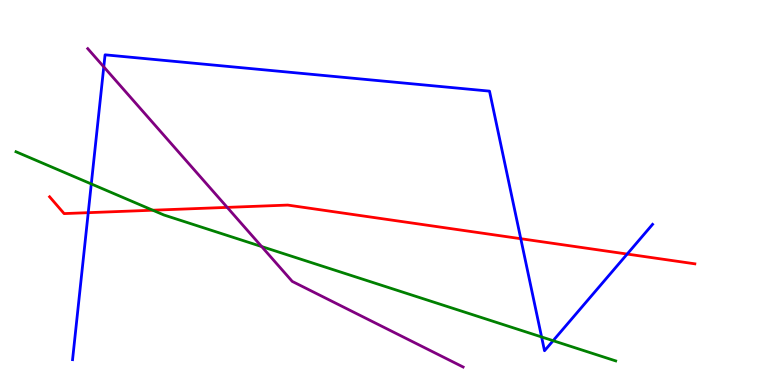[{'lines': ['blue', 'red'], 'intersections': [{'x': 1.14, 'y': 4.48}, {'x': 6.72, 'y': 3.8}, {'x': 8.09, 'y': 3.4}]}, {'lines': ['green', 'red'], 'intersections': [{'x': 1.97, 'y': 4.54}]}, {'lines': ['purple', 'red'], 'intersections': [{'x': 2.93, 'y': 4.61}]}, {'lines': ['blue', 'green'], 'intersections': [{'x': 1.18, 'y': 5.22}, {'x': 6.99, 'y': 1.25}, {'x': 7.14, 'y': 1.15}]}, {'lines': ['blue', 'purple'], 'intersections': [{'x': 1.34, 'y': 8.26}]}, {'lines': ['green', 'purple'], 'intersections': [{'x': 3.38, 'y': 3.6}]}]